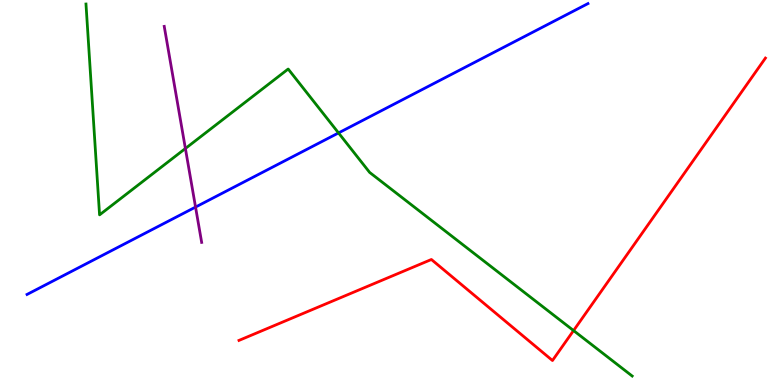[{'lines': ['blue', 'red'], 'intersections': []}, {'lines': ['green', 'red'], 'intersections': [{'x': 7.4, 'y': 1.41}]}, {'lines': ['purple', 'red'], 'intersections': []}, {'lines': ['blue', 'green'], 'intersections': [{'x': 4.37, 'y': 6.55}]}, {'lines': ['blue', 'purple'], 'intersections': [{'x': 2.52, 'y': 4.62}]}, {'lines': ['green', 'purple'], 'intersections': [{'x': 2.39, 'y': 6.14}]}]